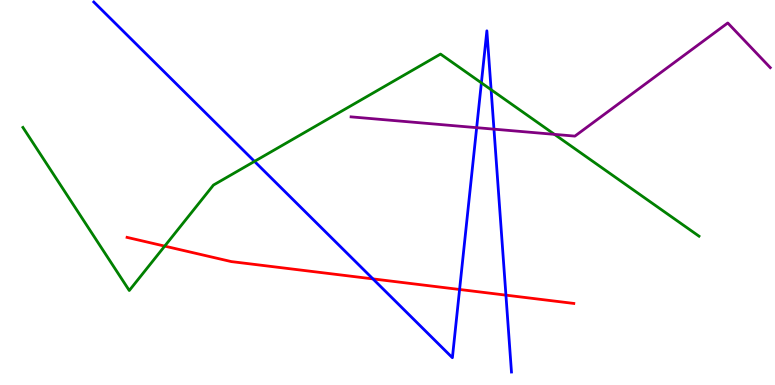[{'lines': ['blue', 'red'], 'intersections': [{'x': 4.81, 'y': 2.76}, {'x': 5.93, 'y': 2.48}, {'x': 6.53, 'y': 2.33}]}, {'lines': ['green', 'red'], 'intersections': [{'x': 2.13, 'y': 3.61}]}, {'lines': ['purple', 'red'], 'intersections': []}, {'lines': ['blue', 'green'], 'intersections': [{'x': 3.28, 'y': 5.81}, {'x': 6.21, 'y': 7.85}, {'x': 6.34, 'y': 7.67}]}, {'lines': ['blue', 'purple'], 'intersections': [{'x': 6.15, 'y': 6.68}, {'x': 6.37, 'y': 6.65}]}, {'lines': ['green', 'purple'], 'intersections': [{'x': 7.15, 'y': 6.51}]}]